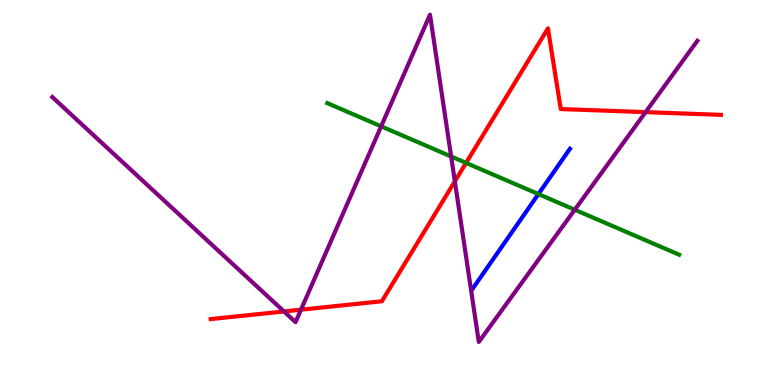[{'lines': ['blue', 'red'], 'intersections': []}, {'lines': ['green', 'red'], 'intersections': [{'x': 6.01, 'y': 5.77}]}, {'lines': ['purple', 'red'], 'intersections': [{'x': 3.66, 'y': 1.91}, {'x': 3.88, 'y': 1.96}, {'x': 5.87, 'y': 5.29}, {'x': 8.33, 'y': 7.09}]}, {'lines': ['blue', 'green'], 'intersections': [{'x': 6.95, 'y': 4.96}]}, {'lines': ['blue', 'purple'], 'intersections': []}, {'lines': ['green', 'purple'], 'intersections': [{'x': 4.92, 'y': 6.72}, {'x': 5.82, 'y': 5.94}, {'x': 7.42, 'y': 4.55}]}]